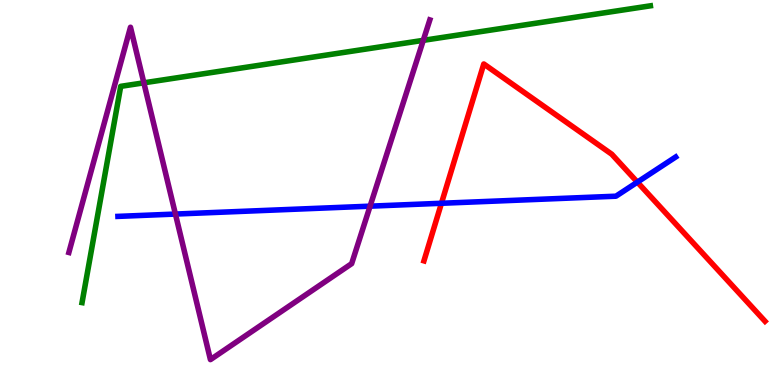[{'lines': ['blue', 'red'], 'intersections': [{'x': 5.7, 'y': 4.72}, {'x': 8.22, 'y': 5.27}]}, {'lines': ['green', 'red'], 'intersections': []}, {'lines': ['purple', 'red'], 'intersections': []}, {'lines': ['blue', 'green'], 'intersections': []}, {'lines': ['blue', 'purple'], 'intersections': [{'x': 2.26, 'y': 4.44}, {'x': 4.78, 'y': 4.64}]}, {'lines': ['green', 'purple'], 'intersections': [{'x': 1.86, 'y': 7.85}, {'x': 5.46, 'y': 8.95}]}]